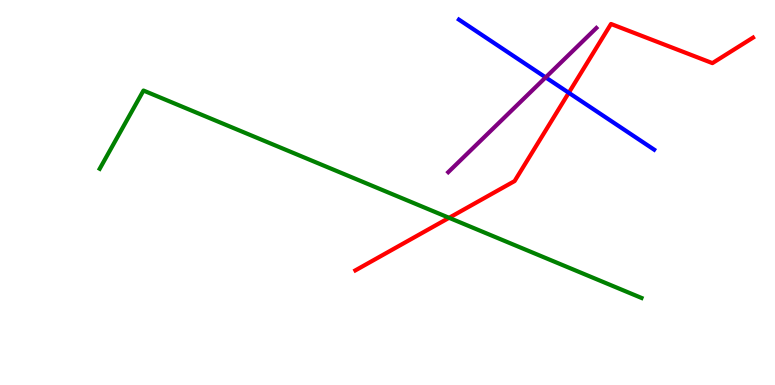[{'lines': ['blue', 'red'], 'intersections': [{'x': 7.34, 'y': 7.59}]}, {'lines': ['green', 'red'], 'intersections': [{'x': 5.79, 'y': 4.34}]}, {'lines': ['purple', 'red'], 'intersections': []}, {'lines': ['blue', 'green'], 'intersections': []}, {'lines': ['blue', 'purple'], 'intersections': [{'x': 7.04, 'y': 7.99}]}, {'lines': ['green', 'purple'], 'intersections': []}]